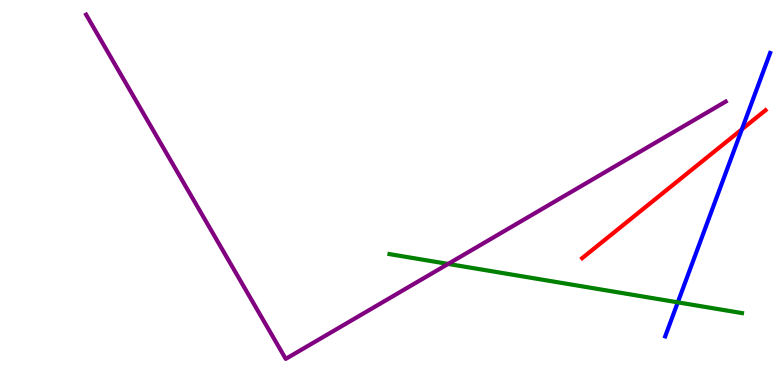[{'lines': ['blue', 'red'], 'intersections': [{'x': 9.57, 'y': 6.64}]}, {'lines': ['green', 'red'], 'intersections': []}, {'lines': ['purple', 'red'], 'intersections': []}, {'lines': ['blue', 'green'], 'intersections': [{'x': 8.75, 'y': 2.15}]}, {'lines': ['blue', 'purple'], 'intersections': []}, {'lines': ['green', 'purple'], 'intersections': [{'x': 5.78, 'y': 3.14}]}]